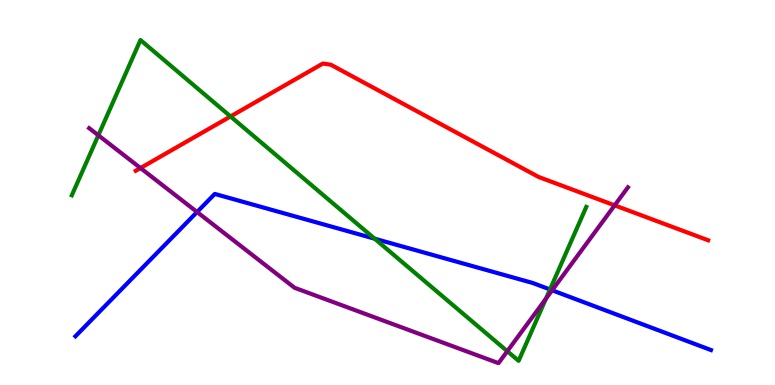[{'lines': ['blue', 'red'], 'intersections': []}, {'lines': ['green', 'red'], 'intersections': [{'x': 2.97, 'y': 6.98}]}, {'lines': ['purple', 'red'], 'intersections': [{'x': 1.81, 'y': 5.64}, {'x': 7.93, 'y': 4.67}]}, {'lines': ['blue', 'green'], 'intersections': [{'x': 4.83, 'y': 3.8}, {'x': 7.1, 'y': 2.48}]}, {'lines': ['blue', 'purple'], 'intersections': [{'x': 2.54, 'y': 4.49}, {'x': 7.12, 'y': 2.46}]}, {'lines': ['green', 'purple'], 'intersections': [{'x': 1.27, 'y': 6.49}, {'x': 6.55, 'y': 0.878}, {'x': 7.04, 'y': 2.24}]}]